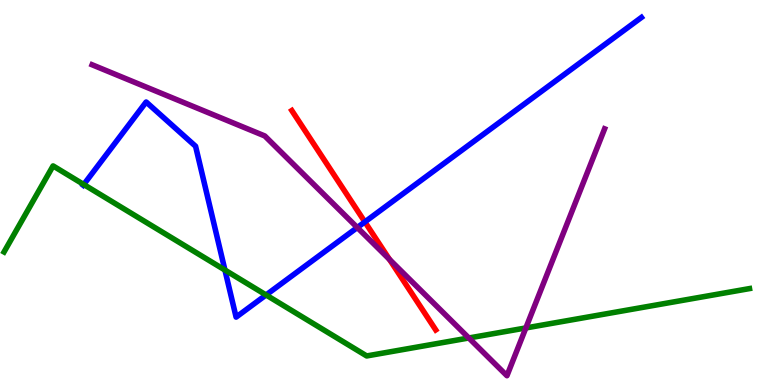[{'lines': ['blue', 'red'], 'intersections': [{'x': 4.71, 'y': 4.24}]}, {'lines': ['green', 'red'], 'intersections': []}, {'lines': ['purple', 'red'], 'intersections': [{'x': 5.03, 'y': 3.26}]}, {'lines': ['blue', 'green'], 'intersections': [{'x': 1.08, 'y': 5.21}, {'x': 2.9, 'y': 2.99}, {'x': 3.43, 'y': 2.34}]}, {'lines': ['blue', 'purple'], 'intersections': [{'x': 4.61, 'y': 4.09}]}, {'lines': ['green', 'purple'], 'intersections': [{'x': 6.05, 'y': 1.22}, {'x': 6.79, 'y': 1.48}]}]